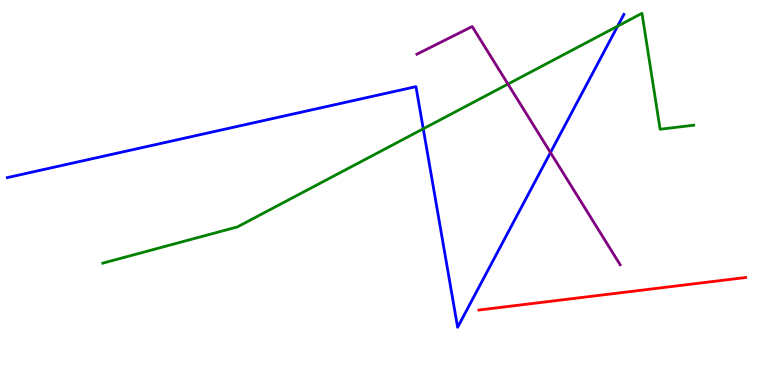[{'lines': ['blue', 'red'], 'intersections': []}, {'lines': ['green', 'red'], 'intersections': []}, {'lines': ['purple', 'red'], 'intersections': []}, {'lines': ['blue', 'green'], 'intersections': [{'x': 5.46, 'y': 6.65}, {'x': 7.97, 'y': 9.32}]}, {'lines': ['blue', 'purple'], 'intersections': [{'x': 7.1, 'y': 6.04}]}, {'lines': ['green', 'purple'], 'intersections': [{'x': 6.55, 'y': 7.82}]}]